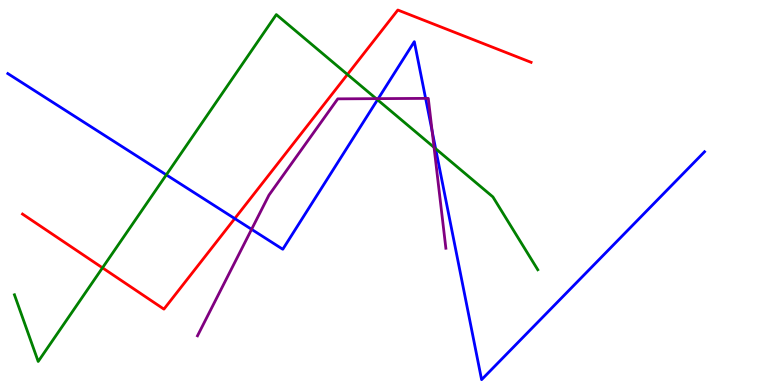[{'lines': ['blue', 'red'], 'intersections': [{'x': 3.03, 'y': 4.32}]}, {'lines': ['green', 'red'], 'intersections': [{'x': 1.32, 'y': 3.04}, {'x': 4.48, 'y': 8.07}]}, {'lines': ['purple', 'red'], 'intersections': []}, {'lines': ['blue', 'green'], 'intersections': [{'x': 2.15, 'y': 5.46}, {'x': 4.87, 'y': 7.41}, {'x': 5.62, 'y': 6.14}]}, {'lines': ['blue', 'purple'], 'intersections': [{'x': 3.25, 'y': 4.04}, {'x': 4.88, 'y': 7.44}, {'x': 5.49, 'y': 7.44}, {'x': 5.58, 'y': 6.59}]}, {'lines': ['green', 'purple'], 'intersections': [{'x': 4.85, 'y': 7.44}, {'x': 5.6, 'y': 6.17}]}]